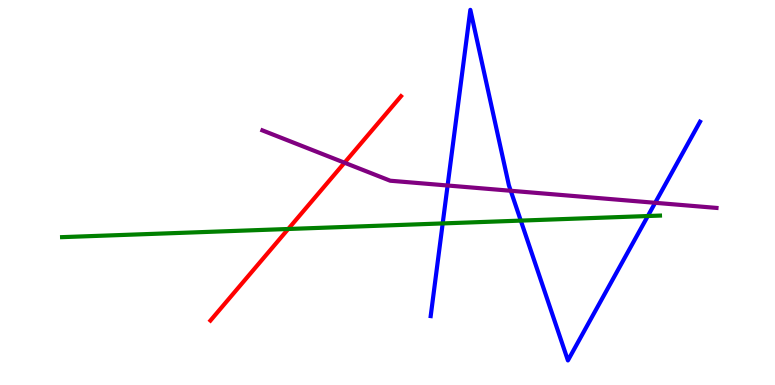[{'lines': ['blue', 'red'], 'intersections': []}, {'lines': ['green', 'red'], 'intersections': [{'x': 3.72, 'y': 4.05}]}, {'lines': ['purple', 'red'], 'intersections': [{'x': 4.45, 'y': 5.77}]}, {'lines': ['blue', 'green'], 'intersections': [{'x': 5.71, 'y': 4.2}, {'x': 6.72, 'y': 4.27}, {'x': 8.36, 'y': 4.39}]}, {'lines': ['blue', 'purple'], 'intersections': [{'x': 5.78, 'y': 5.18}, {'x': 6.59, 'y': 5.05}, {'x': 8.45, 'y': 4.73}]}, {'lines': ['green', 'purple'], 'intersections': []}]